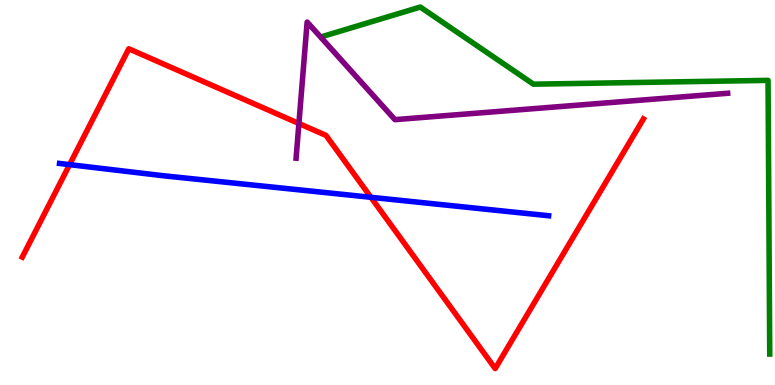[{'lines': ['blue', 'red'], 'intersections': [{'x': 0.898, 'y': 5.72}, {'x': 4.79, 'y': 4.88}]}, {'lines': ['green', 'red'], 'intersections': []}, {'lines': ['purple', 'red'], 'intersections': [{'x': 3.86, 'y': 6.79}]}, {'lines': ['blue', 'green'], 'intersections': []}, {'lines': ['blue', 'purple'], 'intersections': []}, {'lines': ['green', 'purple'], 'intersections': []}]